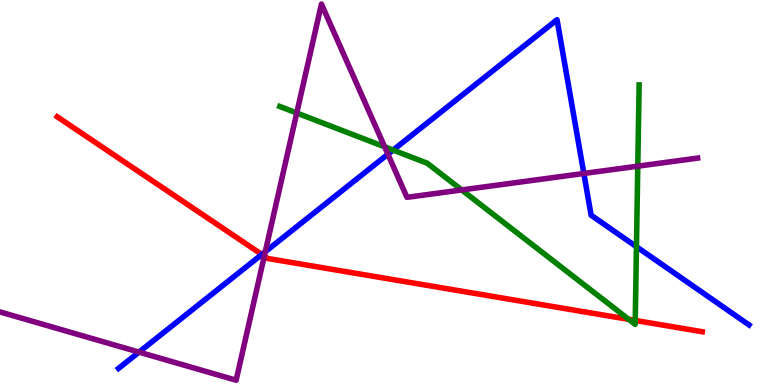[{'lines': ['blue', 'red'], 'intersections': [{'x': 3.38, 'y': 3.39}]}, {'lines': ['green', 'red'], 'intersections': [{'x': 8.11, 'y': 1.71}, {'x': 8.2, 'y': 1.68}]}, {'lines': ['purple', 'red'], 'intersections': [{'x': 3.41, 'y': 3.35}]}, {'lines': ['blue', 'green'], 'intersections': [{'x': 5.07, 'y': 6.1}, {'x': 8.21, 'y': 3.59}]}, {'lines': ['blue', 'purple'], 'intersections': [{'x': 1.79, 'y': 0.854}, {'x': 3.42, 'y': 3.46}, {'x': 5.01, 'y': 5.99}, {'x': 7.53, 'y': 5.49}]}, {'lines': ['green', 'purple'], 'intersections': [{'x': 3.83, 'y': 7.06}, {'x': 4.96, 'y': 6.19}, {'x': 5.96, 'y': 5.07}, {'x': 8.23, 'y': 5.68}]}]